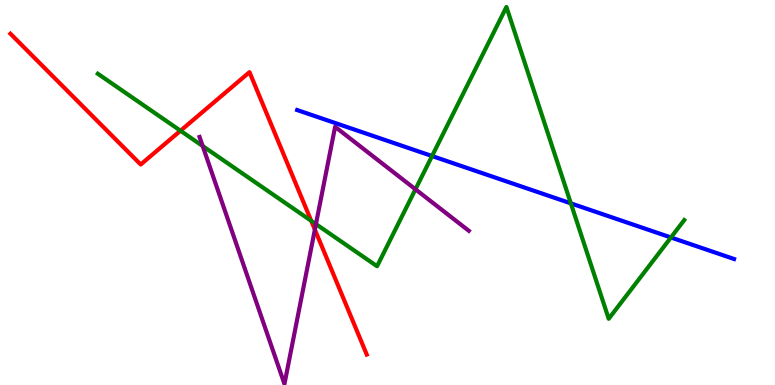[{'lines': ['blue', 'red'], 'intersections': []}, {'lines': ['green', 'red'], 'intersections': [{'x': 2.33, 'y': 6.6}, {'x': 4.02, 'y': 4.26}]}, {'lines': ['purple', 'red'], 'intersections': [{'x': 4.06, 'y': 4.04}]}, {'lines': ['blue', 'green'], 'intersections': [{'x': 5.57, 'y': 5.95}, {'x': 7.37, 'y': 4.72}, {'x': 8.66, 'y': 3.83}]}, {'lines': ['blue', 'purple'], 'intersections': []}, {'lines': ['green', 'purple'], 'intersections': [{'x': 2.62, 'y': 6.21}, {'x': 4.08, 'y': 4.18}, {'x': 5.36, 'y': 5.08}]}]